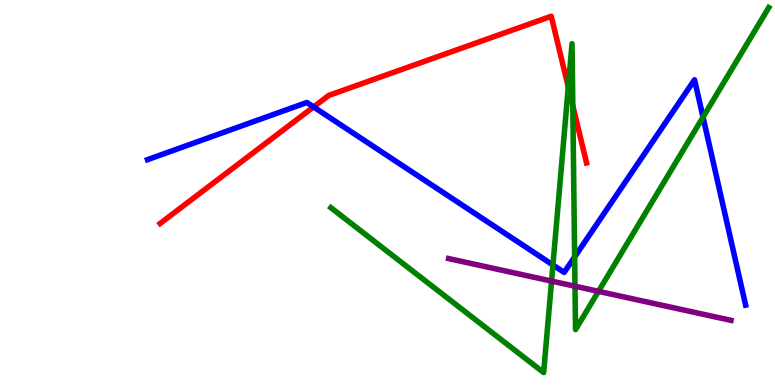[{'lines': ['blue', 'red'], 'intersections': [{'x': 4.05, 'y': 7.22}]}, {'lines': ['green', 'red'], 'intersections': [{'x': 7.33, 'y': 7.74}, {'x': 7.39, 'y': 7.25}]}, {'lines': ['purple', 'red'], 'intersections': []}, {'lines': ['blue', 'green'], 'intersections': [{'x': 7.13, 'y': 3.12}, {'x': 7.41, 'y': 3.33}, {'x': 9.07, 'y': 6.96}]}, {'lines': ['blue', 'purple'], 'intersections': []}, {'lines': ['green', 'purple'], 'intersections': [{'x': 7.12, 'y': 2.7}, {'x': 7.42, 'y': 2.57}, {'x': 7.72, 'y': 2.43}]}]